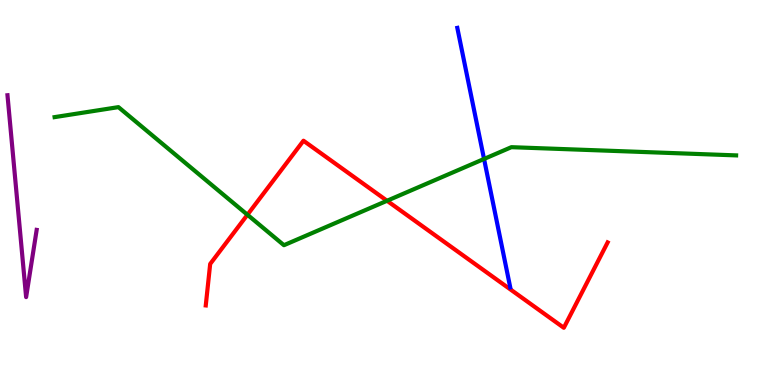[{'lines': ['blue', 'red'], 'intersections': []}, {'lines': ['green', 'red'], 'intersections': [{'x': 3.19, 'y': 4.42}, {'x': 4.99, 'y': 4.79}]}, {'lines': ['purple', 'red'], 'intersections': []}, {'lines': ['blue', 'green'], 'intersections': [{'x': 6.25, 'y': 5.87}]}, {'lines': ['blue', 'purple'], 'intersections': []}, {'lines': ['green', 'purple'], 'intersections': []}]